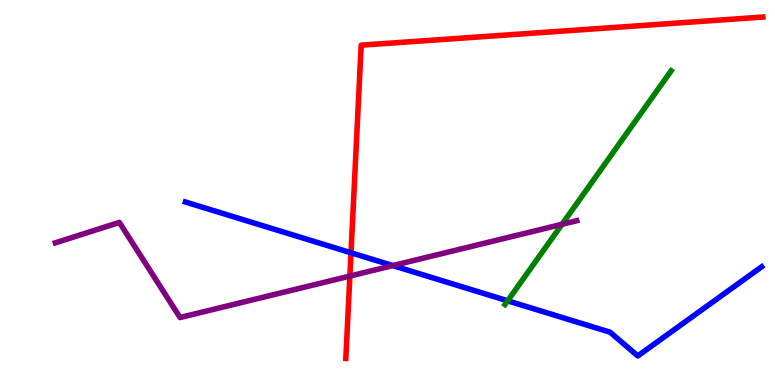[{'lines': ['blue', 'red'], 'intersections': [{'x': 4.53, 'y': 3.43}]}, {'lines': ['green', 'red'], 'intersections': []}, {'lines': ['purple', 'red'], 'intersections': [{'x': 4.51, 'y': 2.83}]}, {'lines': ['blue', 'green'], 'intersections': [{'x': 6.55, 'y': 2.19}]}, {'lines': ['blue', 'purple'], 'intersections': [{'x': 5.07, 'y': 3.1}]}, {'lines': ['green', 'purple'], 'intersections': [{'x': 7.25, 'y': 4.17}]}]